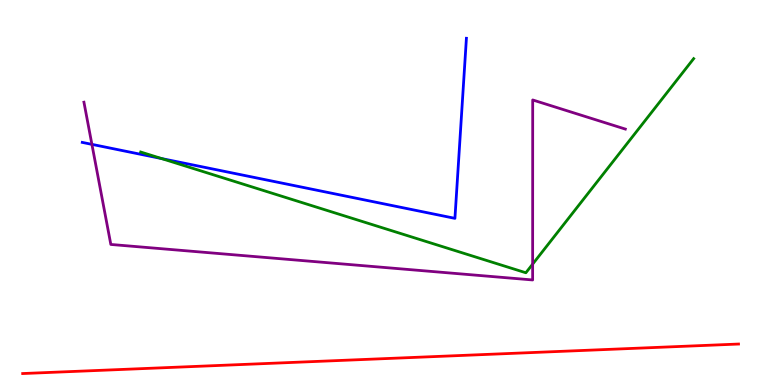[{'lines': ['blue', 'red'], 'intersections': []}, {'lines': ['green', 'red'], 'intersections': []}, {'lines': ['purple', 'red'], 'intersections': []}, {'lines': ['blue', 'green'], 'intersections': [{'x': 2.08, 'y': 5.88}]}, {'lines': ['blue', 'purple'], 'intersections': [{'x': 1.19, 'y': 6.25}]}, {'lines': ['green', 'purple'], 'intersections': [{'x': 6.87, 'y': 3.14}]}]